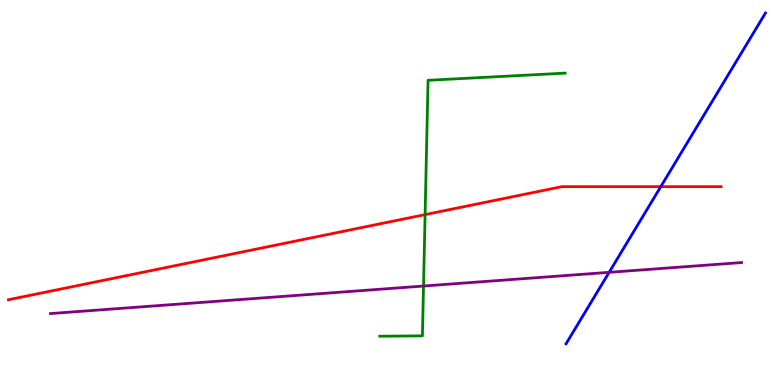[{'lines': ['blue', 'red'], 'intersections': [{'x': 8.53, 'y': 5.15}]}, {'lines': ['green', 'red'], 'intersections': [{'x': 5.49, 'y': 4.43}]}, {'lines': ['purple', 'red'], 'intersections': []}, {'lines': ['blue', 'green'], 'intersections': []}, {'lines': ['blue', 'purple'], 'intersections': [{'x': 7.86, 'y': 2.93}]}, {'lines': ['green', 'purple'], 'intersections': [{'x': 5.46, 'y': 2.57}]}]